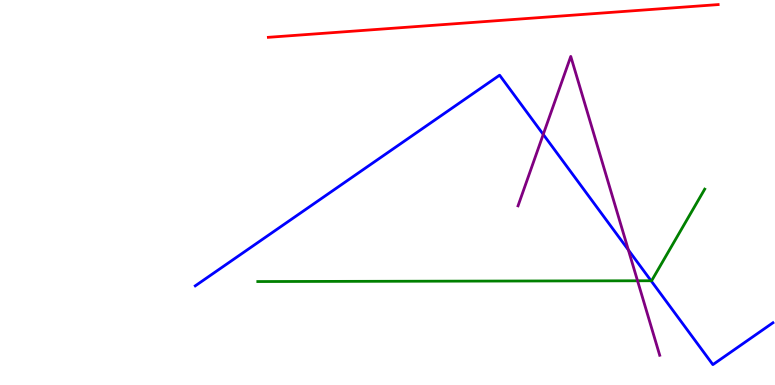[{'lines': ['blue', 'red'], 'intersections': []}, {'lines': ['green', 'red'], 'intersections': []}, {'lines': ['purple', 'red'], 'intersections': []}, {'lines': ['blue', 'green'], 'intersections': [{'x': 8.4, 'y': 2.71}]}, {'lines': ['blue', 'purple'], 'intersections': [{'x': 7.01, 'y': 6.51}, {'x': 8.11, 'y': 3.51}]}, {'lines': ['green', 'purple'], 'intersections': [{'x': 8.23, 'y': 2.71}]}]